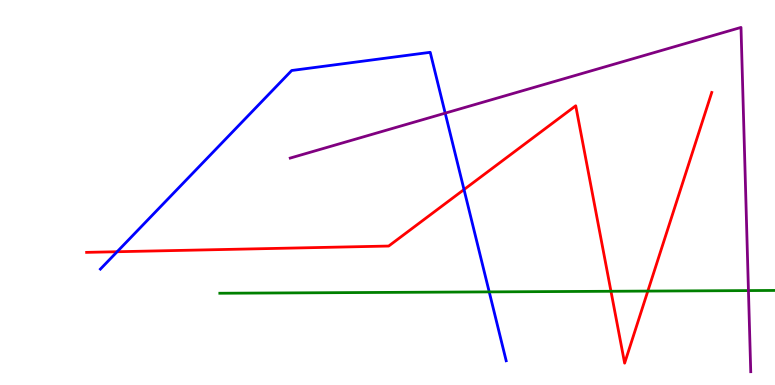[{'lines': ['blue', 'red'], 'intersections': [{'x': 1.51, 'y': 3.46}, {'x': 5.99, 'y': 5.08}]}, {'lines': ['green', 'red'], 'intersections': [{'x': 7.88, 'y': 2.43}, {'x': 8.36, 'y': 2.44}]}, {'lines': ['purple', 'red'], 'intersections': []}, {'lines': ['blue', 'green'], 'intersections': [{'x': 6.31, 'y': 2.42}]}, {'lines': ['blue', 'purple'], 'intersections': [{'x': 5.74, 'y': 7.06}]}, {'lines': ['green', 'purple'], 'intersections': [{'x': 9.66, 'y': 2.45}]}]